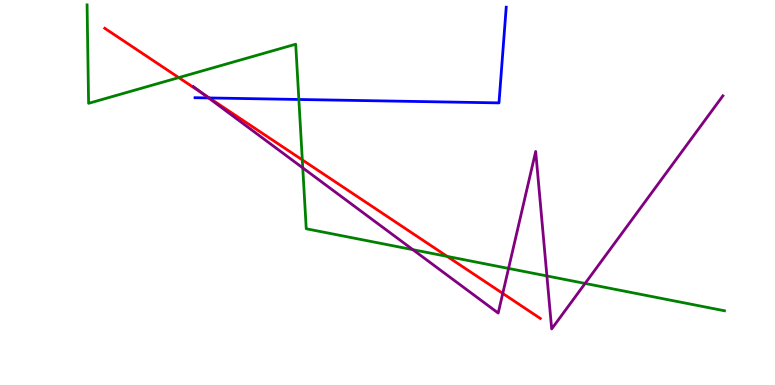[{'lines': ['blue', 'red'], 'intersections': [{'x': 2.7, 'y': 7.46}]}, {'lines': ['green', 'red'], 'intersections': [{'x': 2.31, 'y': 7.98}, {'x': 3.9, 'y': 5.85}, {'x': 5.77, 'y': 3.34}]}, {'lines': ['purple', 'red'], 'intersections': [{'x': 2.61, 'y': 7.57}, {'x': 6.49, 'y': 2.38}]}, {'lines': ['blue', 'green'], 'intersections': [{'x': 3.86, 'y': 7.42}]}, {'lines': ['blue', 'purple'], 'intersections': [{'x': 2.69, 'y': 7.46}]}, {'lines': ['green', 'purple'], 'intersections': [{'x': 3.91, 'y': 5.64}, {'x': 5.33, 'y': 3.51}, {'x': 6.56, 'y': 3.03}, {'x': 7.06, 'y': 2.83}, {'x': 7.55, 'y': 2.64}]}]